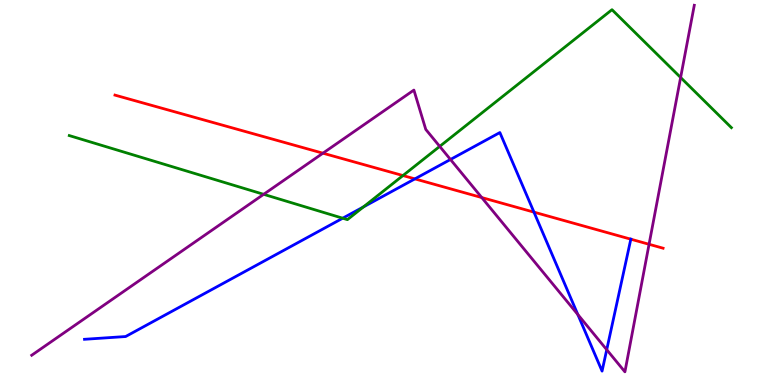[{'lines': ['blue', 'red'], 'intersections': [{'x': 5.35, 'y': 5.35}, {'x': 6.89, 'y': 4.49}, {'x': 8.14, 'y': 3.79}]}, {'lines': ['green', 'red'], 'intersections': [{'x': 5.2, 'y': 5.44}]}, {'lines': ['purple', 'red'], 'intersections': [{'x': 4.17, 'y': 6.02}, {'x': 6.22, 'y': 4.87}, {'x': 8.37, 'y': 3.65}]}, {'lines': ['blue', 'green'], 'intersections': [{'x': 4.42, 'y': 4.33}, {'x': 4.69, 'y': 4.63}]}, {'lines': ['blue', 'purple'], 'intersections': [{'x': 5.81, 'y': 5.86}, {'x': 7.46, 'y': 1.83}, {'x': 7.83, 'y': 0.917}]}, {'lines': ['green', 'purple'], 'intersections': [{'x': 3.4, 'y': 4.95}, {'x': 5.67, 'y': 6.2}, {'x': 8.78, 'y': 7.99}]}]